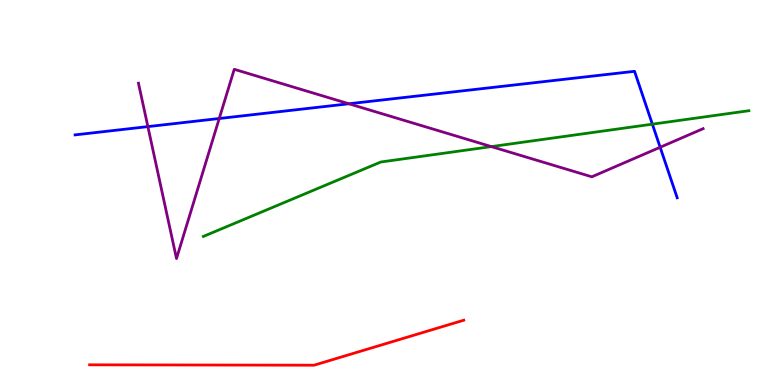[{'lines': ['blue', 'red'], 'intersections': []}, {'lines': ['green', 'red'], 'intersections': []}, {'lines': ['purple', 'red'], 'intersections': []}, {'lines': ['blue', 'green'], 'intersections': [{'x': 8.42, 'y': 6.77}]}, {'lines': ['blue', 'purple'], 'intersections': [{'x': 1.91, 'y': 6.71}, {'x': 2.83, 'y': 6.92}, {'x': 4.5, 'y': 7.3}, {'x': 8.52, 'y': 6.18}]}, {'lines': ['green', 'purple'], 'intersections': [{'x': 6.34, 'y': 6.19}]}]